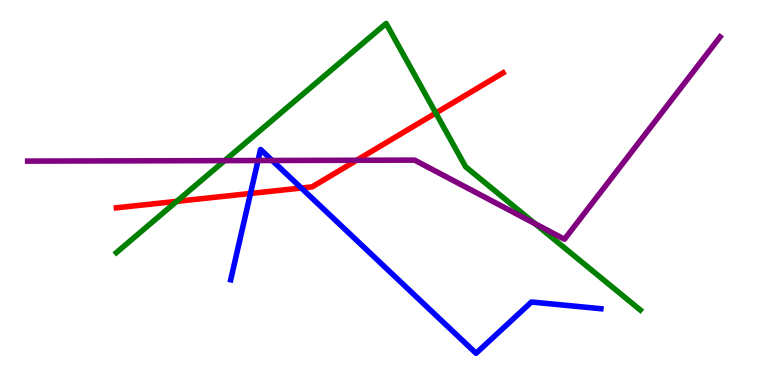[{'lines': ['blue', 'red'], 'intersections': [{'x': 3.23, 'y': 4.97}, {'x': 3.89, 'y': 5.12}]}, {'lines': ['green', 'red'], 'intersections': [{'x': 2.28, 'y': 4.77}, {'x': 5.62, 'y': 7.06}]}, {'lines': ['purple', 'red'], 'intersections': [{'x': 4.6, 'y': 5.84}]}, {'lines': ['blue', 'green'], 'intersections': []}, {'lines': ['blue', 'purple'], 'intersections': [{'x': 3.33, 'y': 5.83}, {'x': 3.51, 'y': 5.83}]}, {'lines': ['green', 'purple'], 'intersections': [{'x': 2.9, 'y': 5.83}, {'x': 6.9, 'y': 4.19}]}]